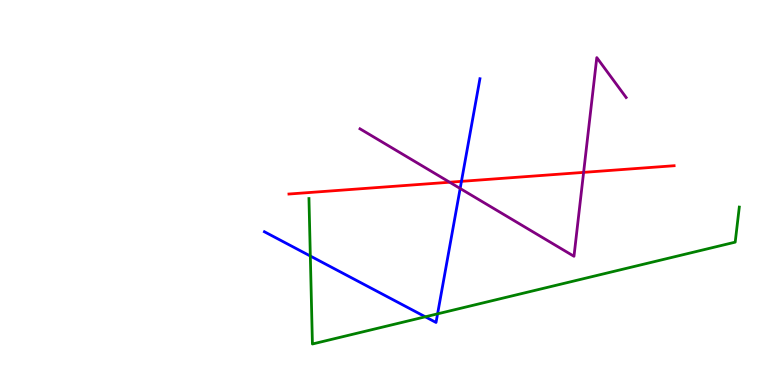[{'lines': ['blue', 'red'], 'intersections': [{'x': 5.95, 'y': 5.29}]}, {'lines': ['green', 'red'], 'intersections': []}, {'lines': ['purple', 'red'], 'intersections': [{'x': 5.8, 'y': 5.27}, {'x': 7.53, 'y': 5.52}]}, {'lines': ['blue', 'green'], 'intersections': [{'x': 4.0, 'y': 3.35}, {'x': 5.49, 'y': 1.77}, {'x': 5.65, 'y': 1.85}]}, {'lines': ['blue', 'purple'], 'intersections': [{'x': 5.94, 'y': 5.1}]}, {'lines': ['green', 'purple'], 'intersections': []}]